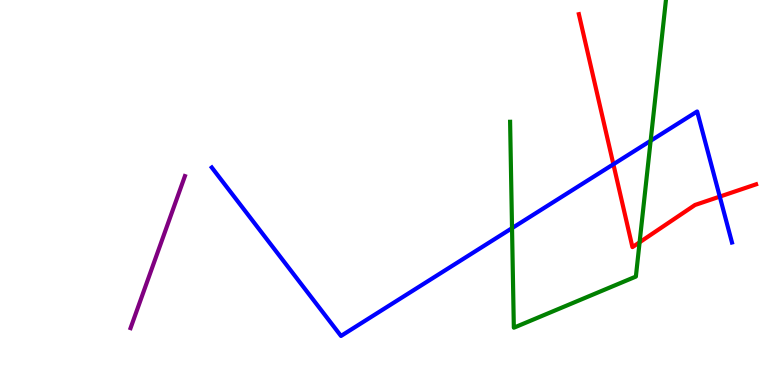[{'lines': ['blue', 'red'], 'intersections': [{'x': 7.91, 'y': 5.73}, {'x': 9.29, 'y': 4.89}]}, {'lines': ['green', 'red'], 'intersections': [{'x': 8.25, 'y': 3.71}]}, {'lines': ['purple', 'red'], 'intersections': []}, {'lines': ['blue', 'green'], 'intersections': [{'x': 6.61, 'y': 4.07}, {'x': 8.4, 'y': 6.34}]}, {'lines': ['blue', 'purple'], 'intersections': []}, {'lines': ['green', 'purple'], 'intersections': []}]